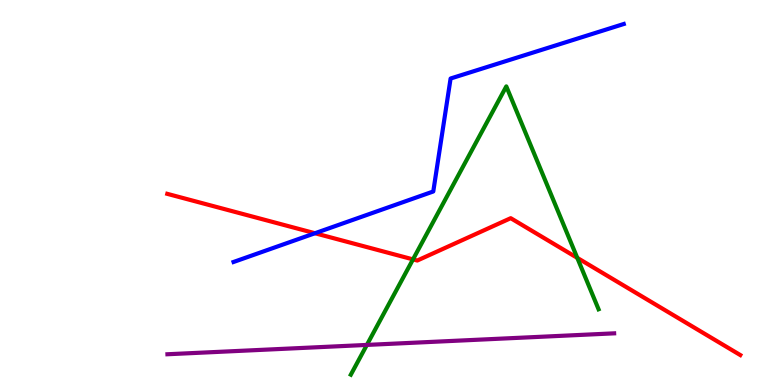[{'lines': ['blue', 'red'], 'intersections': [{'x': 4.06, 'y': 3.94}]}, {'lines': ['green', 'red'], 'intersections': [{'x': 5.33, 'y': 3.26}, {'x': 7.45, 'y': 3.3}]}, {'lines': ['purple', 'red'], 'intersections': []}, {'lines': ['blue', 'green'], 'intersections': []}, {'lines': ['blue', 'purple'], 'intersections': []}, {'lines': ['green', 'purple'], 'intersections': [{'x': 4.73, 'y': 1.04}]}]